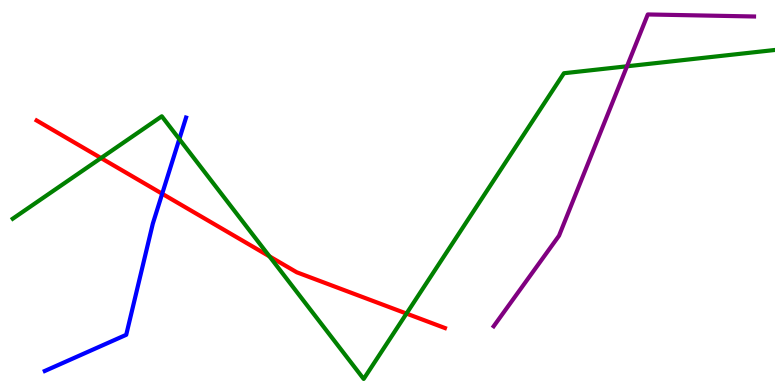[{'lines': ['blue', 'red'], 'intersections': [{'x': 2.09, 'y': 4.97}]}, {'lines': ['green', 'red'], 'intersections': [{'x': 1.3, 'y': 5.89}, {'x': 3.48, 'y': 3.34}, {'x': 5.25, 'y': 1.86}]}, {'lines': ['purple', 'red'], 'intersections': []}, {'lines': ['blue', 'green'], 'intersections': [{'x': 2.31, 'y': 6.39}]}, {'lines': ['blue', 'purple'], 'intersections': []}, {'lines': ['green', 'purple'], 'intersections': [{'x': 8.09, 'y': 8.28}]}]